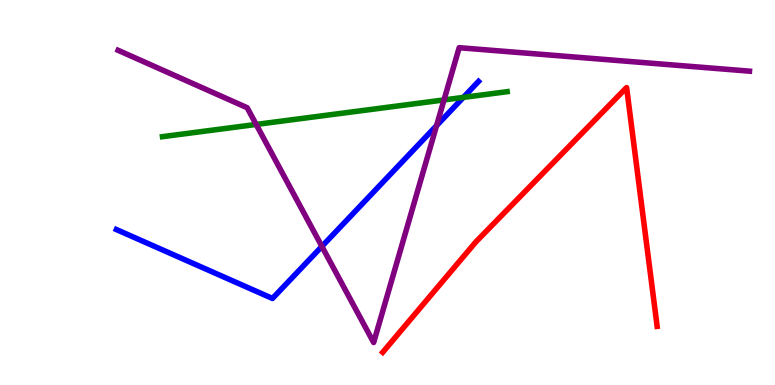[{'lines': ['blue', 'red'], 'intersections': []}, {'lines': ['green', 'red'], 'intersections': []}, {'lines': ['purple', 'red'], 'intersections': []}, {'lines': ['blue', 'green'], 'intersections': [{'x': 5.98, 'y': 7.47}]}, {'lines': ['blue', 'purple'], 'intersections': [{'x': 4.15, 'y': 3.6}, {'x': 5.63, 'y': 6.74}]}, {'lines': ['green', 'purple'], 'intersections': [{'x': 3.31, 'y': 6.77}, {'x': 5.73, 'y': 7.4}]}]